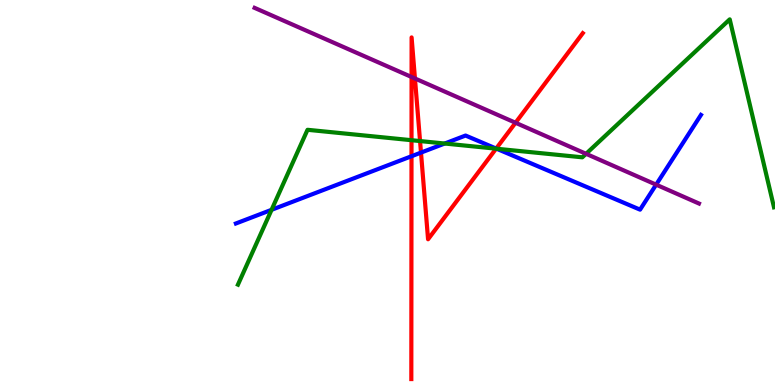[{'lines': ['blue', 'red'], 'intersections': [{'x': 5.31, 'y': 5.94}, {'x': 5.43, 'y': 6.04}, {'x': 6.4, 'y': 6.14}]}, {'lines': ['green', 'red'], 'intersections': [{'x': 5.31, 'y': 6.36}, {'x': 5.42, 'y': 6.34}, {'x': 6.4, 'y': 6.14}]}, {'lines': ['purple', 'red'], 'intersections': [{'x': 5.31, 'y': 8.0}, {'x': 5.35, 'y': 7.96}, {'x': 6.65, 'y': 6.81}]}, {'lines': ['blue', 'green'], 'intersections': [{'x': 3.5, 'y': 4.55}, {'x': 5.74, 'y': 6.27}, {'x': 6.41, 'y': 6.14}]}, {'lines': ['blue', 'purple'], 'intersections': [{'x': 8.47, 'y': 5.2}]}, {'lines': ['green', 'purple'], 'intersections': [{'x': 7.56, 'y': 6.01}]}]